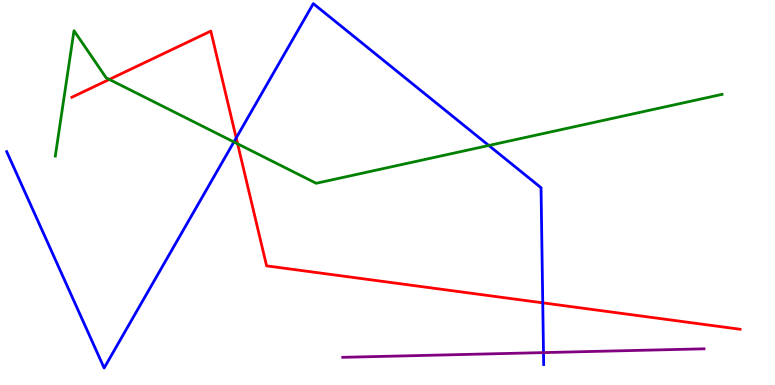[{'lines': ['blue', 'red'], 'intersections': [{'x': 3.05, 'y': 6.42}, {'x': 7.0, 'y': 2.13}]}, {'lines': ['green', 'red'], 'intersections': [{'x': 1.41, 'y': 7.94}, {'x': 3.07, 'y': 6.26}]}, {'lines': ['purple', 'red'], 'intersections': []}, {'lines': ['blue', 'green'], 'intersections': [{'x': 3.02, 'y': 6.31}, {'x': 6.31, 'y': 6.22}]}, {'lines': ['blue', 'purple'], 'intersections': [{'x': 7.01, 'y': 0.842}]}, {'lines': ['green', 'purple'], 'intersections': []}]